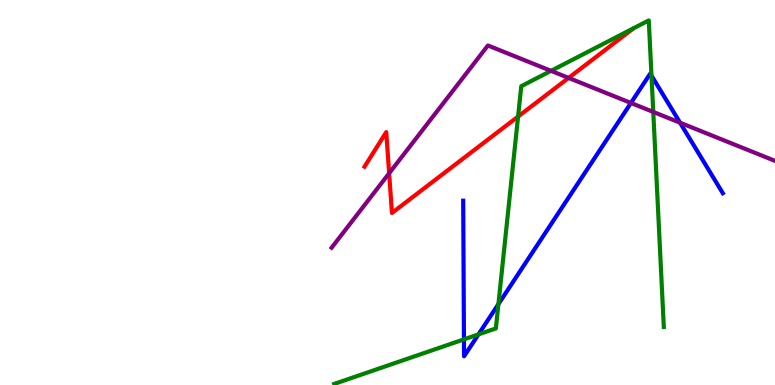[{'lines': ['blue', 'red'], 'intersections': []}, {'lines': ['green', 'red'], 'intersections': [{'x': 6.68, 'y': 6.97}]}, {'lines': ['purple', 'red'], 'intersections': [{'x': 5.02, 'y': 5.5}, {'x': 7.34, 'y': 7.98}]}, {'lines': ['blue', 'green'], 'intersections': [{'x': 5.99, 'y': 1.19}, {'x': 6.17, 'y': 1.31}, {'x': 6.43, 'y': 2.1}, {'x': 8.41, 'y': 8.04}]}, {'lines': ['blue', 'purple'], 'intersections': [{'x': 8.14, 'y': 7.33}, {'x': 8.77, 'y': 6.81}]}, {'lines': ['green', 'purple'], 'intersections': [{'x': 7.11, 'y': 8.16}, {'x': 8.43, 'y': 7.09}]}]